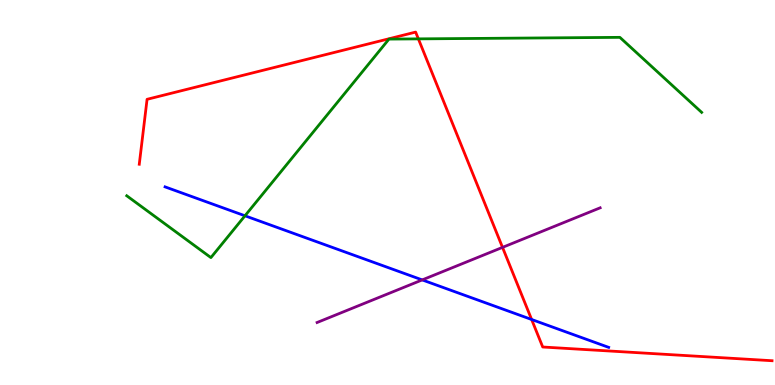[{'lines': ['blue', 'red'], 'intersections': [{'x': 6.86, 'y': 1.7}]}, {'lines': ['green', 'red'], 'intersections': [{'x': 5.4, 'y': 8.99}]}, {'lines': ['purple', 'red'], 'intersections': [{'x': 6.48, 'y': 3.57}]}, {'lines': ['blue', 'green'], 'intersections': [{'x': 3.16, 'y': 4.4}]}, {'lines': ['blue', 'purple'], 'intersections': [{'x': 5.45, 'y': 2.73}]}, {'lines': ['green', 'purple'], 'intersections': []}]